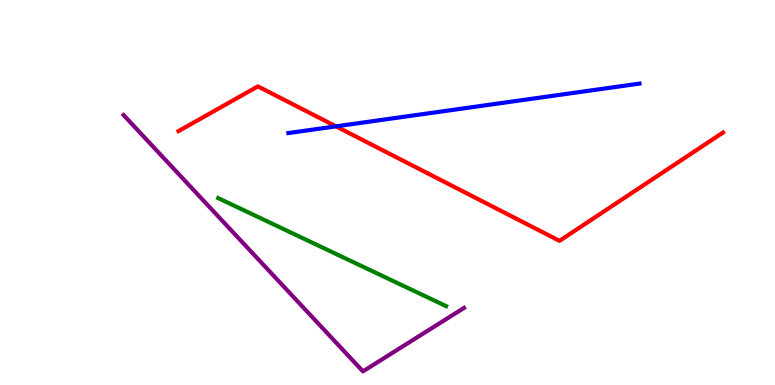[{'lines': ['blue', 'red'], 'intersections': [{'x': 4.34, 'y': 6.72}]}, {'lines': ['green', 'red'], 'intersections': []}, {'lines': ['purple', 'red'], 'intersections': []}, {'lines': ['blue', 'green'], 'intersections': []}, {'lines': ['blue', 'purple'], 'intersections': []}, {'lines': ['green', 'purple'], 'intersections': []}]